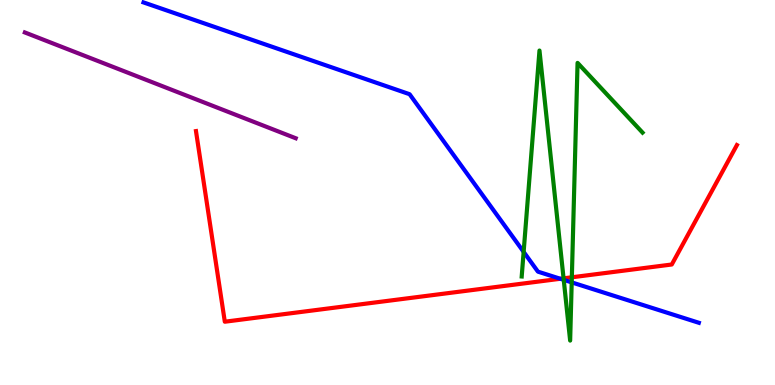[{'lines': ['blue', 'red'], 'intersections': [{'x': 7.23, 'y': 2.76}]}, {'lines': ['green', 'red'], 'intersections': [{'x': 7.27, 'y': 2.77}, {'x': 7.38, 'y': 2.8}]}, {'lines': ['purple', 'red'], 'intersections': []}, {'lines': ['blue', 'green'], 'intersections': [{'x': 6.76, 'y': 3.46}, {'x': 7.27, 'y': 2.73}, {'x': 7.38, 'y': 2.67}]}, {'lines': ['blue', 'purple'], 'intersections': []}, {'lines': ['green', 'purple'], 'intersections': []}]